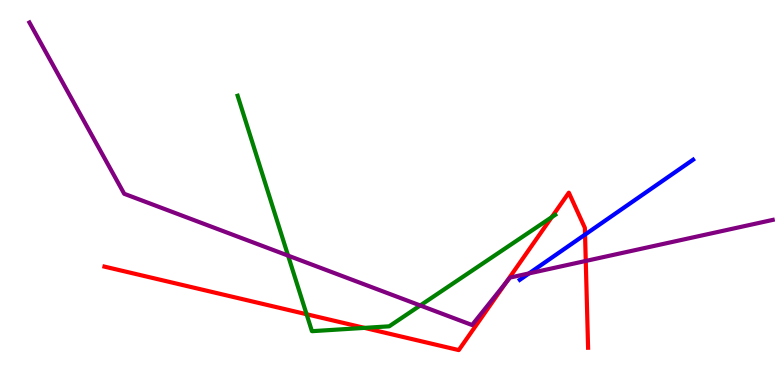[{'lines': ['blue', 'red'], 'intersections': [{'x': 7.55, 'y': 3.91}]}, {'lines': ['green', 'red'], 'intersections': [{'x': 3.96, 'y': 1.84}, {'x': 4.7, 'y': 1.48}, {'x': 7.12, 'y': 4.36}]}, {'lines': ['purple', 'red'], 'intersections': [{'x': 6.53, 'y': 2.65}, {'x': 7.56, 'y': 3.22}]}, {'lines': ['blue', 'green'], 'intersections': []}, {'lines': ['blue', 'purple'], 'intersections': [{'x': 6.83, 'y': 2.9}]}, {'lines': ['green', 'purple'], 'intersections': [{'x': 3.72, 'y': 3.36}, {'x': 5.42, 'y': 2.07}]}]